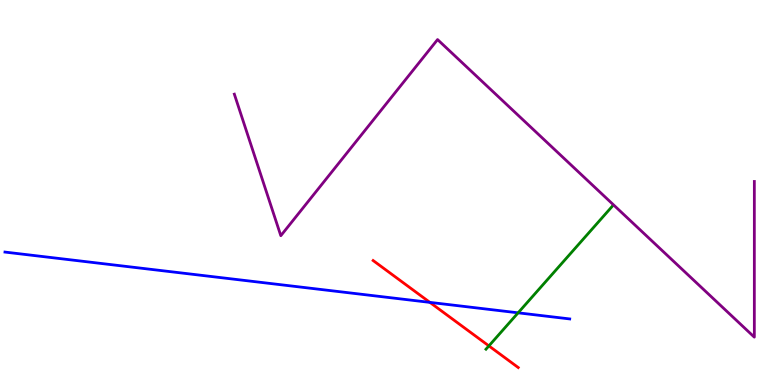[{'lines': ['blue', 'red'], 'intersections': [{'x': 5.55, 'y': 2.15}]}, {'lines': ['green', 'red'], 'intersections': [{'x': 6.31, 'y': 1.02}]}, {'lines': ['purple', 'red'], 'intersections': []}, {'lines': ['blue', 'green'], 'intersections': [{'x': 6.69, 'y': 1.87}]}, {'lines': ['blue', 'purple'], 'intersections': []}, {'lines': ['green', 'purple'], 'intersections': []}]